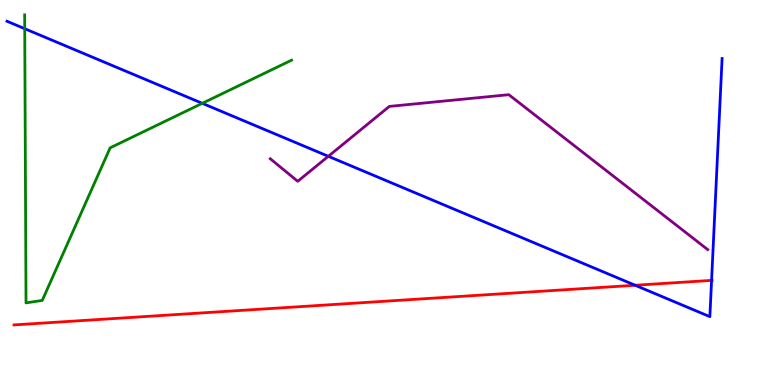[{'lines': ['blue', 'red'], 'intersections': [{'x': 8.2, 'y': 2.59}, {'x': 9.18, 'y': 2.72}]}, {'lines': ['green', 'red'], 'intersections': []}, {'lines': ['purple', 'red'], 'intersections': []}, {'lines': ['blue', 'green'], 'intersections': [{'x': 0.319, 'y': 9.25}, {'x': 2.61, 'y': 7.32}]}, {'lines': ['blue', 'purple'], 'intersections': [{'x': 4.24, 'y': 5.94}]}, {'lines': ['green', 'purple'], 'intersections': []}]